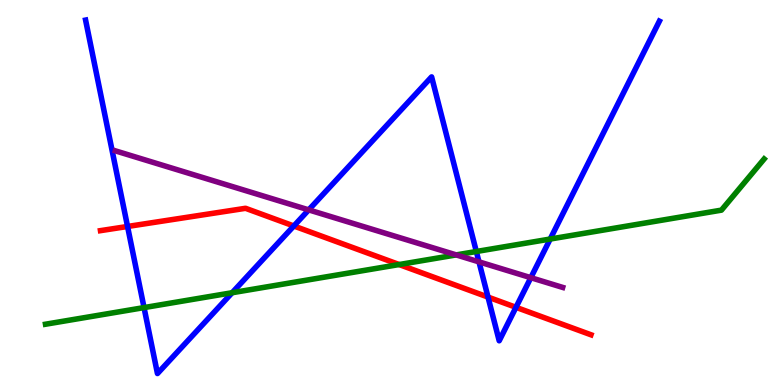[{'lines': ['blue', 'red'], 'intersections': [{'x': 1.65, 'y': 4.12}, {'x': 3.79, 'y': 4.13}, {'x': 6.3, 'y': 2.28}, {'x': 6.66, 'y': 2.02}]}, {'lines': ['green', 'red'], 'intersections': [{'x': 5.15, 'y': 3.13}]}, {'lines': ['purple', 'red'], 'intersections': []}, {'lines': ['blue', 'green'], 'intersections': [{'x': 1.86, 'y': 2.01}, {'x': 3.0, 'y': 2.4}, {'x': 6.15, 'y': 3.47}, {'x': 7.1, 'y': 3.79}]}, {'lines': ['blue', 'purple'], 'intersections': [{'x': 3.98, 'y': 4.55}, {'x': 6.18, 'y': 3.2}, {'x': 6.85, 'y': 2.79}]}, {'lines': ['green', 'purple'], 'intersections': [{'x': 5.89, 'y': 3.38}]}]